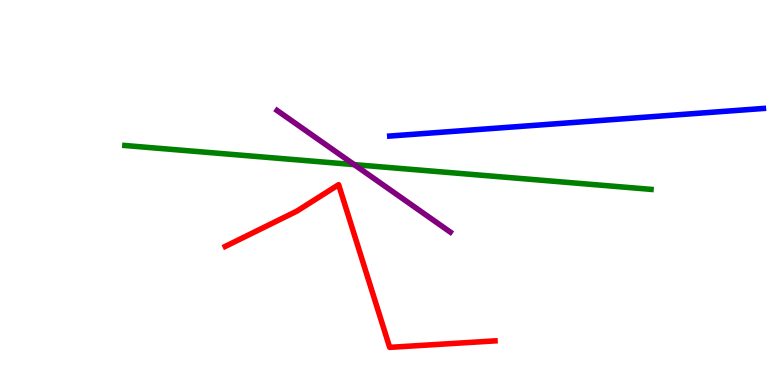[{'lines': ['blue', 'red'], 'intersections': []}, {'lines': ['green', 'red'], 'intersections': []}, {'lines': ['purple', 'red'], 'intersections': []}, {'lines': ['blue', 'green'], 'intersections': []}, {'lines': ['blue', 'purple'], 'intersections': []}, {'lines': ['green', 'purple'], 'intersections': [{'x': 4.57, 'y': 5.72}]}]